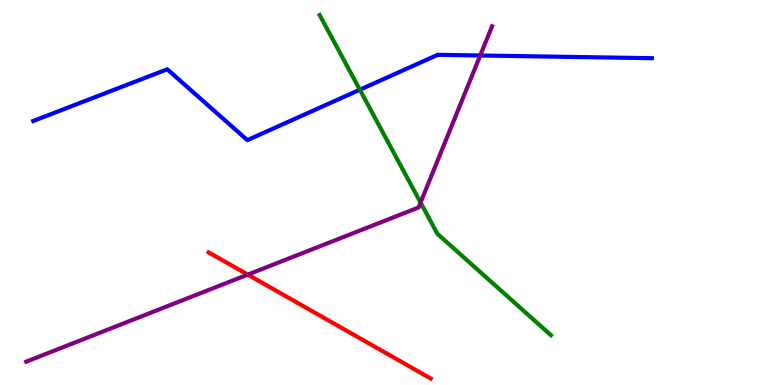[{'lines': ['blue', 'red'], 'intersections': []}, {'lines': ['green', 'red'], 'intersections': []}, {'lines': ['purple', 'red'], 'intersections': [{'x': 3.2, 'y': 2.87}]}, {'lines': ['blue', 'green'], 'intersections': [{'x': 4.64, 'y': 7.67}]}, {'lines': ['blue', 'purple'], 'intersections': [{'x': 6.2, 'y': 8.56}]}, {'lines': ['green', 'purple'], 'intersections': [{'x': 5.43, 'y': 4.74}]}]